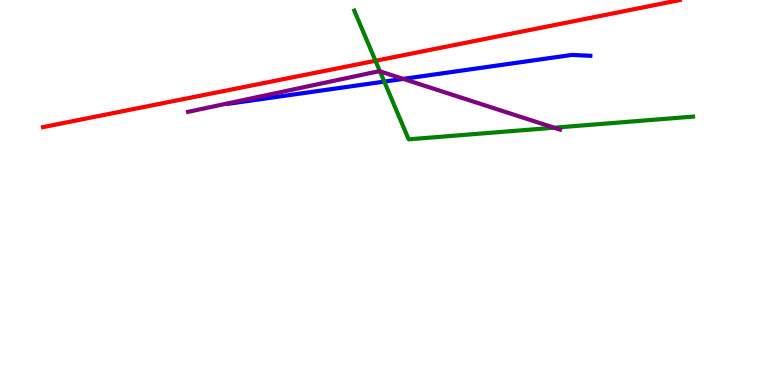[{'lines': ['blue', 'red'], 'intersections': []}, {'lines': ['green', 'red'], 'intersections': [{'x': 4.84, 'y': 8.42}]}, {'lines': ['purple', 'red'], 'intersections': []}, {'lines': ['blue', 'green'], 'intersections': [{'x': 4.96, 'y': 7.88}]}, {'lines': ['blue', 'purple'], 'intersections': [{'x': 5.2, 'y': 7.95}]}, {'lines': ['green', 'purple'], 'intersections': [{'x': 4.9, 'y': 8.15}, {'x': 7.15, 'y': 6.68}]}]